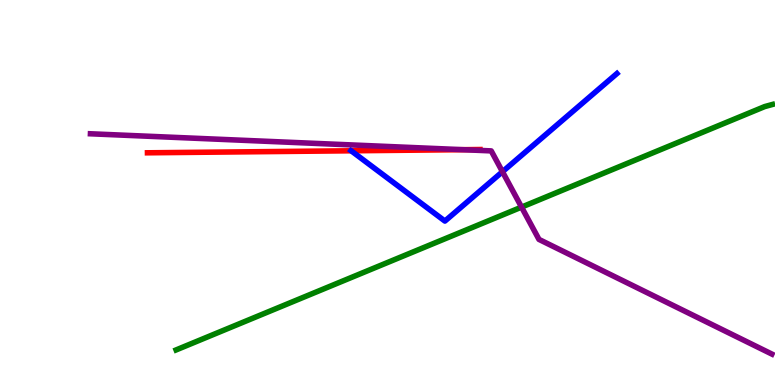[{'lines': ['blue', 'red'], 'intersections': [{'x': 4.53, 'y': 6.08}]}, {'lines': ['green', 'red'], 'intersections': []}, {'lines': ['purple', 'red'], 'intersections': [{'x': 5.97, 'y': 6.11}]}, {'lines': ['blue', 'green'], 'intersections': []}, {'lines': ['blue', 'purple'], 'intersections': [{'x': 6.48, 'y': 5.54}]}, {'lines': ['green', 'purple'], 'intersections': [{'x': 6.73, 'y': 4.62}]}]